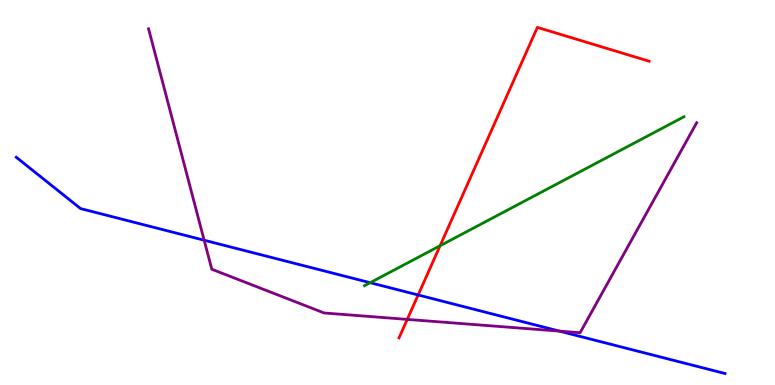[{'lines': ['blue', 'red'], 'intersections': [{'x': 5.4, 'y': 2.34}]}, {'lines': ['green', 'red'], 'intersections': [{'x': 5.68, 'y': 3.62}]}, {'lines': ['purple', 'red'], 'intersections': [{'x': 5.26, 'y': 1.7}]}, {'lines': ['blue', 'green'], 'intersections': [{'x': 4.78, 'y': 2.66}]}, {'lines': ['blue', 'purple'], 'intersections': [{'x': 2.63, 'y': 3.76}, {'x': 7.22, 'y': 1.4}]}, {'lines': ['green', 'purple'], 'intersections': []}]